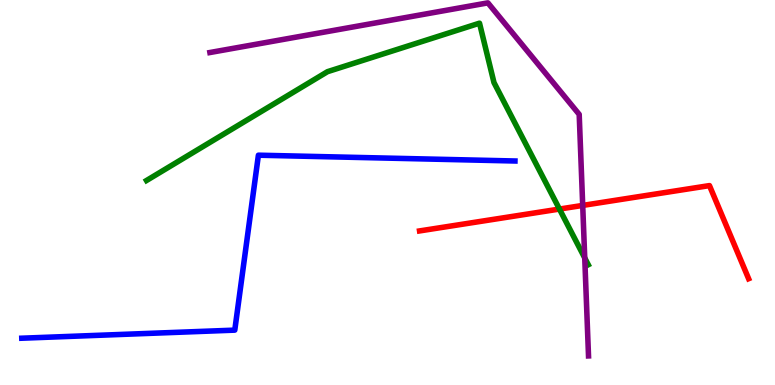[{'lines': ['blue', 'red'], 'intersections': []}, {'lines': ['green', 'red'], 'intersections': [{'x': 7.22, 'y': 4.57}]}, {'lines': ['purple', 'red'], 'intersections': [{'x': 7.52, 'y': 4.66}]}, {'lines': ['blue', 'green'], 'intersections': []}, {'lines': ['blue', 'purple'], 'intersections': []}, {'lines': ['green', 'purple'], 'intersections': [{'x': 7.54, 'y': 3.3}]}]